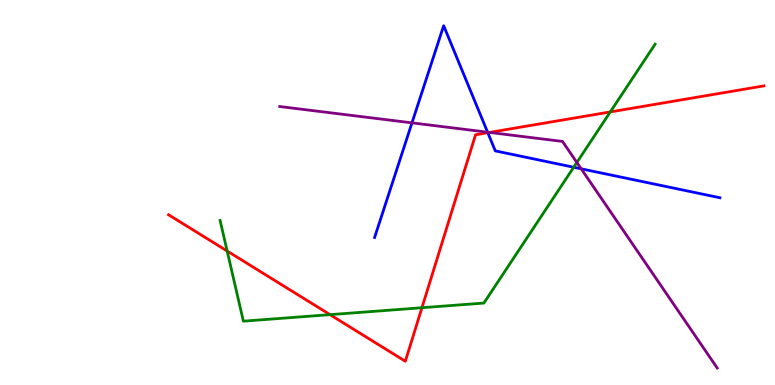[{'lines': ['blue', 'red'], 'intersections': [{'x': 6.29, 'y': 6.55}]}, {'lines': ['green', 'red'], 'intersections': [{'x': 2.93, 'y': 3.48}, {'x': 4.26, 'y': 1.83}, {'x': 5.44, 'y': 2.01}, {'x': 7.87, 'y': 7.09}]}, {'lines': ['purple', 'red'], 'intersections': [{'x': 6.32, 'y': 6.56}]}, {'lines': ['blue', 'green'], 'intersections': [{'x': 7.4, 'y': 5.66}]}, {'lines': ['blue', 'purple'], 'intersections': [{'x': 5.32, 'y': 6.81}, {'x': 6.29, 'y': 6.57}, {'x': 7.5, 'y': 5.62}]}, {'lines': ['green', 'purple'], 'intersections': [{'x': 7.44, 'y': 5.78}]}]